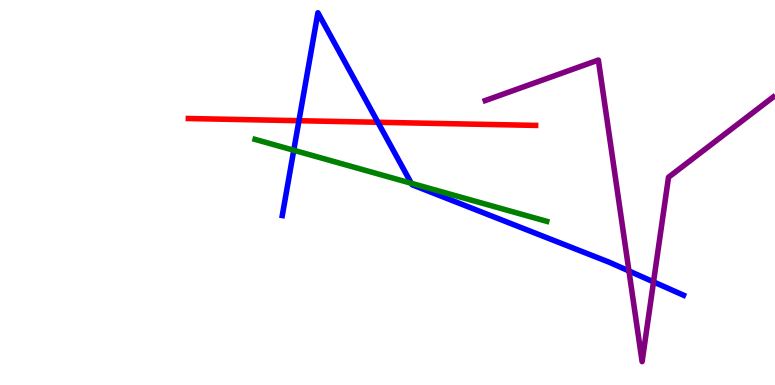[{'lines': ['blue', 'red'], 'intersections': [{'x': 3.86, 'y': 6.86}, {'x': 4.88, 'y': 6.82}]}, {'lines': ['green', 'red'], 'intersections': []}, {'lines': ['purple', 'red'], 'intersections': []}, {'lines': ['blue', 'green'], 'intersections': [{'x': 3.79, 'y': 6.1}, {'x': 5.31, 'y': 5.24}]}, {'lines': ['blue', 'purple'], 'intersections': [{'x': 8.12, 'y': 2.96}, {'x': 8.43, 'y': 2.68}]}, {'lines': ['green', 'purple'], 'intersections': []}]